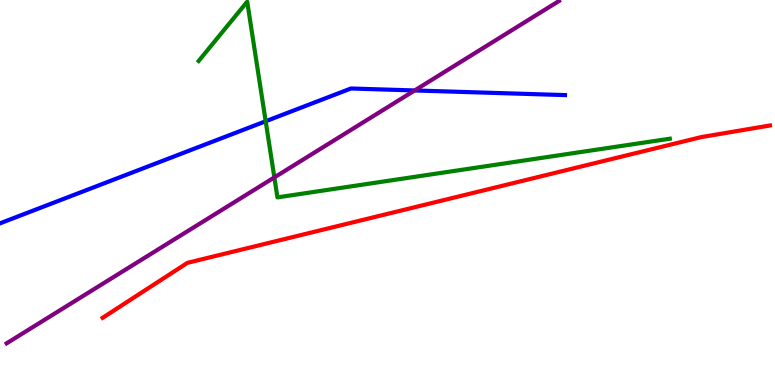[{'lines': ['blue', 'red'], 'intersections': []}, {'lines': ['green', 'red'], 'intersections': []}, {'lines': ['purple', 'red'], 'intersections': []}, {'lines': ['blue', 'green'], 'intersections': [{'x': 3.43, 'y': 6.85}]}, {'lines': ['blue', 'purple'], 'intersections': [{'x': 5.35, 'y': 7.65}]}, {'lines': ['green', 'purple'], 'intersections': [{'x': 3.54, 'y': 5.39}]}]